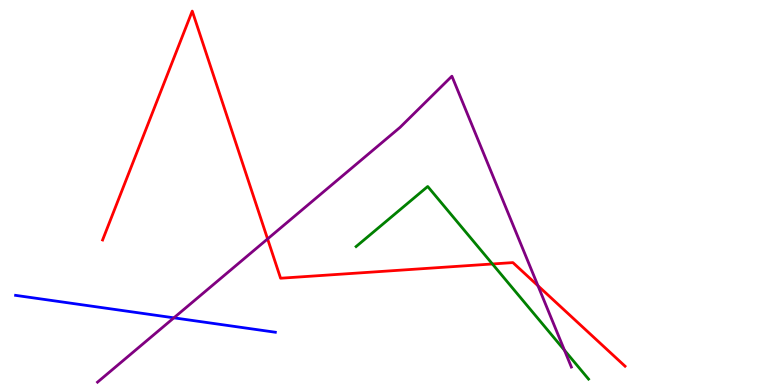[{'lines': ['blue', 'red'], 'intersections': []}, {'lines': ['green', 'red'], 'intersections': [{'x': 6.35, 'y': 3.14}]}, {'lines': ['purple', 'red'], 'intersections': [{'x': 3.45, 'y': 3.79}, {'x': 6.94, 'y': 2.58}]}, {'lines': ['blue', 'green'], 'intersections': []}, {'lines': ['blue', 'purple'], 'intersections': [{'x': 2.24, 'y': 1.74}]}, {'lines': ['green', 'purple'], 'intersections': [{'x': 7.28, 'y': 0.902}]}]